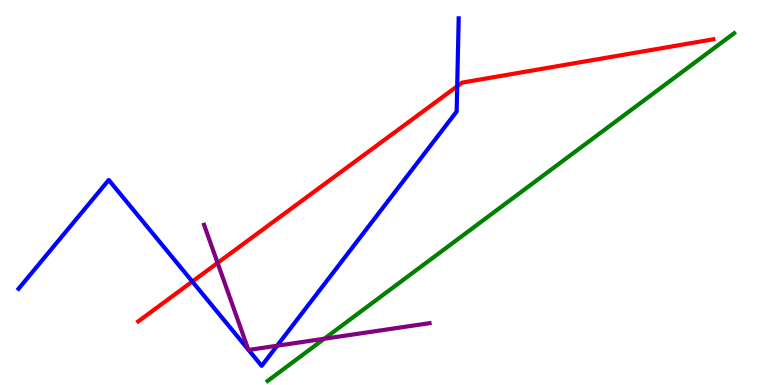[{'lines': ['blue', 'red'], 'intersections': [{'x': 2.48, 'y': 2.69}, {'x': 5.9, 'y': 7.76}]}, {'lines': ['green', 'red'], 'intersections': []}, {'lines': ['purple', 'red'], 'intersections': [{'x': 2.81, 'y': 3.17}]}, {'lines': ['blue', 'green'], 'intersections': []}, {'lines': ['blue', 'purple'], 'intersections': [{'x': 3.2, 'y': 0.919}, {'x': 3.21, 'y': 0.91}, {'x': 3.58, 'y': 1.02}]}, {'lines': ['green', 'purple'], 'intersections': [{'x': 4.18, 'y': 1.2}]}]